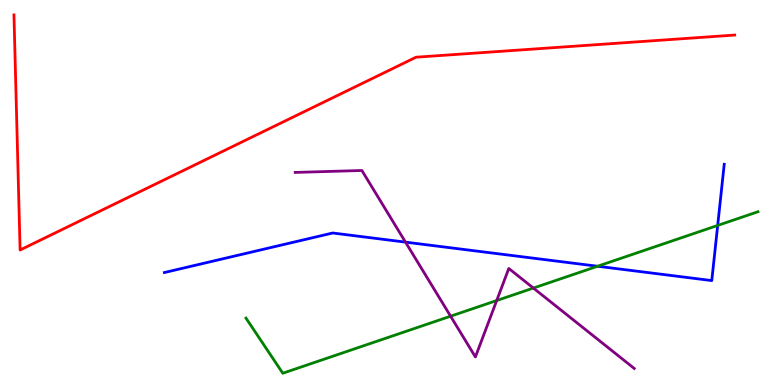[{'lines': ['blue', 'red'], 'intersections': []}, {'lines': ['green', 'red'], 'intersections': []}, {'lines': ['purple', 'red'], 'intersections': []}, {'lines': ['blue', 'green'], 'intersections': [{'x': 7.71, 'y': 3.08}, {'x': 9.26, 'y': 4.14}]}, {'lines': ['blue', 'purple'], 'intersections': [{'x': 5.23, 'y': 3.71}]}, {'lines': ['green', 'purple'], 'intersections': [{'x': 5.81, 'y': 1.79}, {'x': 6.41, 'y': 2.19}, {'x': 6.88, 'y': 2.52}]}]